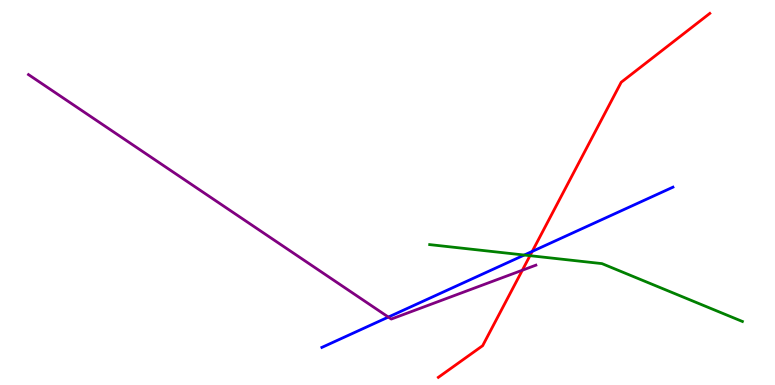[{'lines': ['blue', 'red'], 'intersections': [{'x': 6.87, 'y': 3.47}]}, {'lines': ['green', 'red'], 'intersections': [{'x': 6.84, 'y': 3.36}]}, {'lines': ['purple', 'red'], 'intersections': [{'x': 6.74, 'y': 2.98}]}, {'lines': ['blue', 'green'], 'intersections': [{'x': 6.76, 'y': 3.38}]}, {'lines': ['blue', 'purple'], 'intersections': [{'x': 5.01, 'y': 1.76}]}, {'lines': ['green', 'purple'], 'intersections': []}]